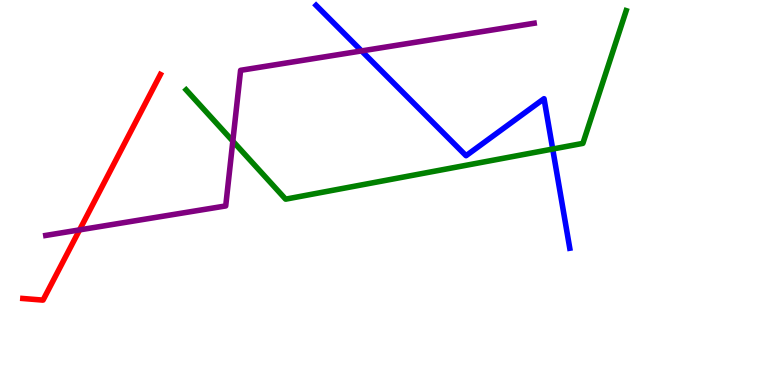[{'lines': ['blue', 'red'], 'intersections': []}, {'lines': ['green', 'red'], 'intersections': []}, {'lines': ['purple', 'red'], 'intersections': [{'x': 1.03, 'y': 4.03}]}, {'lines': ['blue', 'green'], 'intersections': [{'x': 7.13, 'y': 6.13}]}, {'lines': ['blue', 'purple'], 'intersections': [{'x': 4.67, 'y': 8.68}]}, {'lines': ['green', 'purple'], 'intersections': [{'x': 3.0, 'y': 6.33}]}]